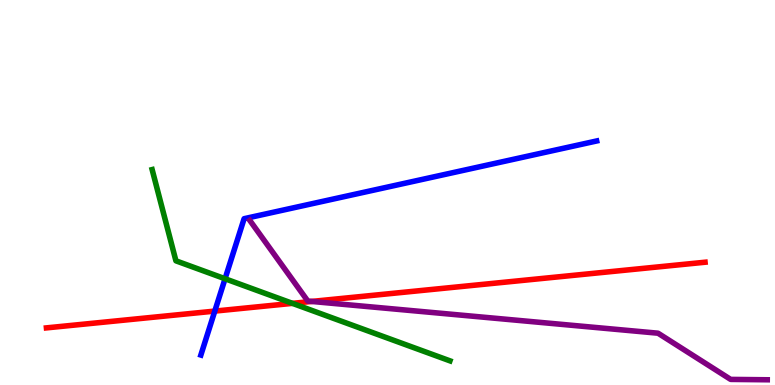[{'lines': ['blue', 'red'], 'intersections': [{'x': 2.77, 'y': 1.92}]}, {'lines': ['green', 'red'], 'intersections': [{'x': 3.77, 'y': 2.12}]}, {'lines': ['purple', 'red'], 'intersections': [{'x': 4.02, 'y': 2.17}]}, {'lines': ['blue', 'green'], 'intersections': [{'x': 2.9, 'y': 2.76}]}, {'lines': ['blue', 'purple'], 'intersections': []}, {'lines': ['green', 'purple'], 'intersections': []}]